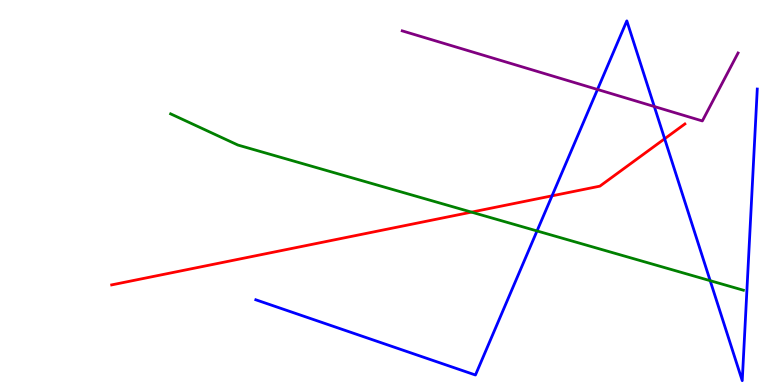[{'lines': ['blue', 'red'], 'intersections': [{'x': 7.12, 'y': 4.91}, {'x': 8.58, 'y': 6.4}]}, {'lines': ['green', 'red'], 'intersections': [{'x': 6.08, 'y': 4.49}]}, {'lines': ['purple', 'red'], 'intersections': []}, {'lines': ['blue', 'green'], 'intersections': [{'x': 6.93, 'y': 4.0}, {'x': 9.16, 'y': 2.71}]}, {'lines': ['blue', 'purple'], 'intersections': [{'x': 7.71, 'y': 7.68}, {'x': 8.44, 'y': 7.23}]}, {'lines': ['green', 'purple'], 'intersections': []}]